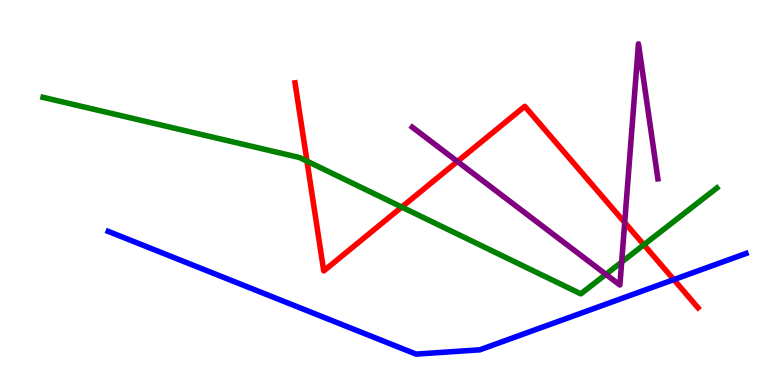[{'lines': ['blue', 'red'], 'intersections': [{'x': 8.69, 'y': 2.74}]}, {'lines': ['green', 'red'], 'intersections': [{'x': 3.96, 'y': 5.81}, {'x': 5.18, 'y': 4.62}, {'x': 8.31, 'y': 3.64}]}, {'lines': ['purple', 'red'], 'intersections': [{'x': 5.9, 'y': 5.81}, {'x': 8.06, 'y': 4.22}]}, {'lines': ['blue', 'green'], 'intersections': []}, {'lines': ['blue', 'purple'], 'intersections': []}, {'lines': ['green', 'purple'], 'intersections': [{'x': 7.82, 'y': 2.87}, {'x': 8.02, 'y': 3.19}]}]